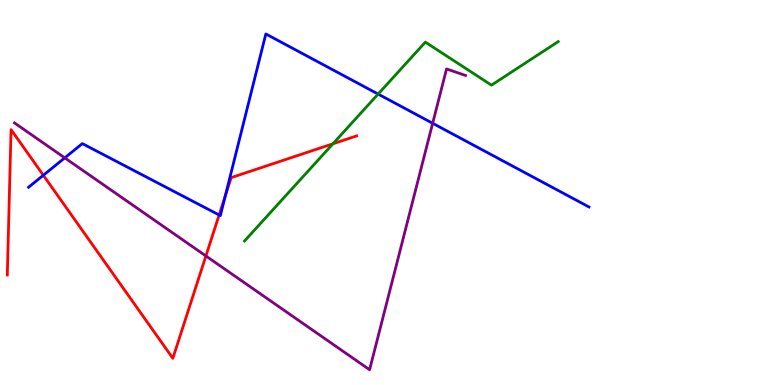[{'lines': ['blue', 'red'], 'intersections': [{'x': 0.559, 'y': 5.45}, {'x': 2.83, 'y': 4.42}, {'x': 2.91, 'y': 4.91}]}, {'lines': ['green', 'red'], 'intersections': [{'x': 4.3, 'y': 6.27}]}, {'lines': ['purple', 'red'], 'intersections': [{'x': 2.66, 'y': 3.35}]}, {'lines': ['blue', 'green'], 'intersections': [{'x': 4.88, 'y': 7.56}]}, {'lines': ['blue', 'purple'], 'intersections': [{'x': 0.836, 'y': 5.9}, {'x': 5.58, 'y': 6.8}]}, {'lines': ['green', 'purple'], 'intersections': []}]